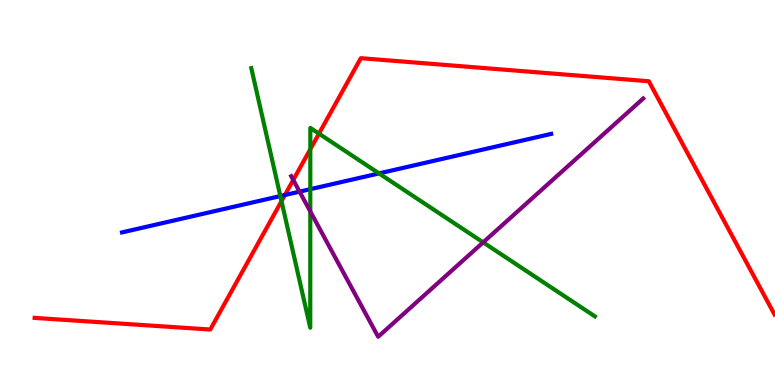[{'lines': ['blue', 'red'], 'intersections': [{'x': 3.68, 'y': 4.93}]}, {'lines': ['green', 'red'], 'intersections': [{'x': 3.63, 'y': 4.78}, {'x': 4.0, 'y': 6.12}, {'x': 4.12, 'y': 6.53}]}, {'lines': ['purple', 'red'], 'intersections': [{'x': 3.78, 'y': 5.33}]}, {'lines': ['blue', 'green'], 'intersections': [{'x': 3.62, 'y': 4.91}, {'x': 4.0, 'y': 5.09}, {'x': 4.89, 'y': 5.5}]}, {'lines': ['blue', 'purple'], 'intersections': [{'x': 3.87, 'y': 5.02}]}, {'lines': ['green', 'purple'], 'intersections': [{'x': 4.0, 'y': 4.51}, {'x': 6.23, 'y': 3.7}]}]